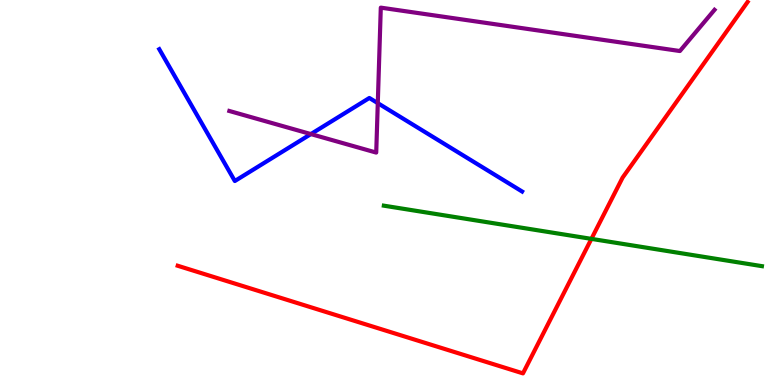[{'lines': ['blue', 'red'], 'intersections': []}, {'lines': ['green', 'red'], 'intersections': [{'x': 7.63, 'y': 3.8}]}, {'lines': ['purple', 'red'], 'intersections': []}, {'lines': ['blue', 'green'], 'intersections': []}, {'lines': ['blue', 'purple'], 'intersections': [{'x': 4.01, 'y': 6.52}, {'x': 4.87, 'y': 7.32}]}, {'lines': ['green', 'purple'], 'intersections': []}]